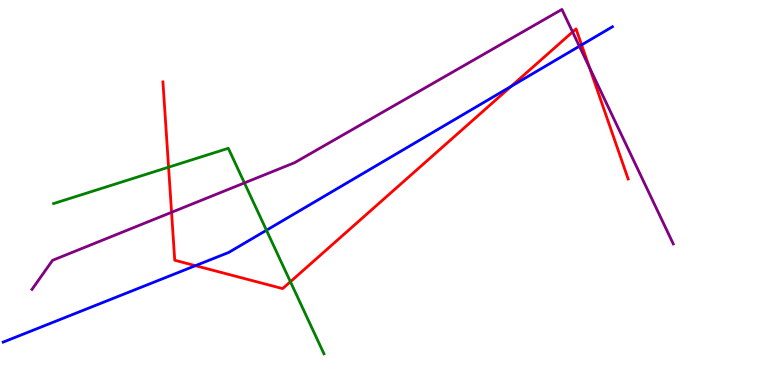[{'lines': ['blue', 'red'], 'intersections': [{'x': 2.52, 'y': 3.1}, {'x': 6.6, 'y': 7.76}, {'x': 7.5, 'y': 8.83}]}, {'lines': ['green', 'red'], 'intersections': [{'x': 2.18, 'y': 5.66}, {'x': 3.75, 'y': 2.68}]}, {'lines': ['purple', 'red'], 'intersections': [{'x': 2.21, 'y': 4.49}, {'x': 7.39, 'y': 9.17}, {'x': 7.61, 'y': 8.25}]}, {'lines': ['blue', 'green'], 'intersections': [{'x': 3.44, 'y': 4.02}]}, {'lines': ['blue', 'purple'], 'intersections': [{'x': 7.48, 'y': 8.8}]}, {'lines': ['green', 'purple'], 'intersections': [{'x': 3.15, 'y': 5.25}]}]